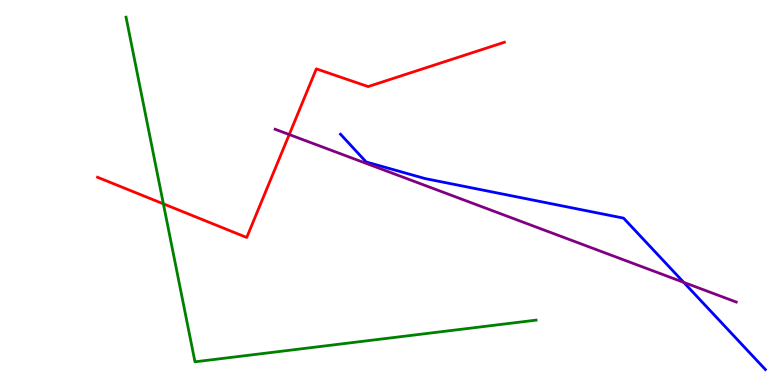[{'lines': ['blue', 'red'], 'intersections': []}, {'lines': ['green', 'red'], 'intersections': [{'x': 2.11, 'y': 4.71}]}, {'lines': ['purple', 'red'], 'intersections': [{'x': 3.73, 'y': 6.51}]}, {'lines': ['blue', 'green'], 'intersections': []}, {'lines': ['blue', 'purple'], 'intersections': [{'x': 8.82, 'y': 2.67}]}, {'lines': ['green', 'purple'], 'intersections': []}]